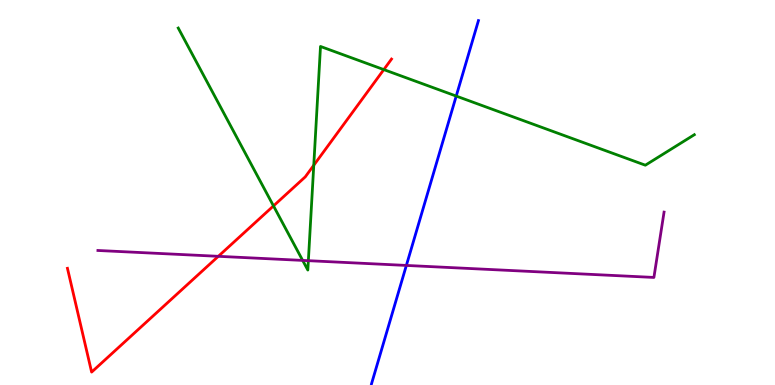[{'lines': ['blue', 'red'], 'intersections': []}, {'lines': ['green', 'red'], 'intersections': [{'x': 3.53, 'y': 4.65}, {'x': 4.05, 'y': 5.71}, {'x': 4.95, 'y': 8.19}]}, {'lines': ['purple', 'red'], 'intersections': [{'x': 2.82, 'y': 3.34}]}, {'lines': ['blue', 'green'], 'intersections': [{'x': 5.89, 'y': 7.5}]}, {'lines': ['blue', 'purple'], 'intersections': [{'x': 5.24, 'y': 3.11}]}, {'lines': ['green', 'purple'], 'intersections': [{'x': 3.91, 'y': 3.24}, {'x': 3.98, 'y': 3.23}]}]